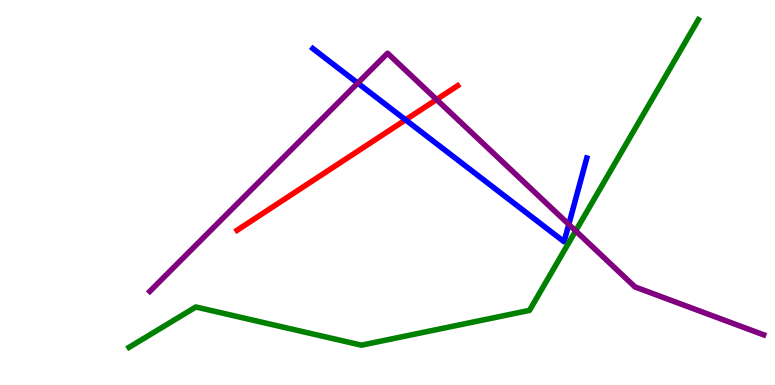[{'lines': ['blue', 'red'], 'intersections': [{'x': 5.23, 'y': 6.89}]}, {'lines': ['green', 'red'], 'intersections': []}, {'lines': ['purple', 'red'], 'intersections': [{'x': 5.63, 'y': 7.41}]}, {'lines': ['blue', 'green'], 'intersections': []}, {'lines': ['blue', 'purple'], 'intersections': [{'x': 4.62, 'y': 7.84}, {'x': 7.34, 'y': 4.17}]}, {'lines': ['green', 'purple'], 'intersections': [{'x': 7.43, 'y': 4.0}]}]